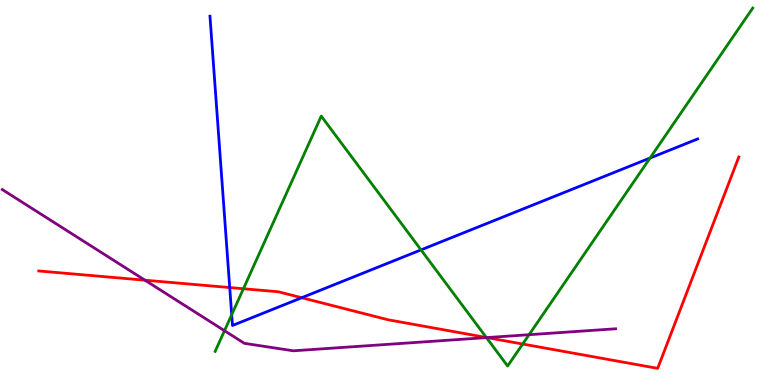[{'lines': ['blue', 'red'], 'intersections': [{'x': 2.96, 'y': 2.53}, {'x': 3.89, 'y': 2.27}]}, {'lines': ['green', 'red'], 'intersections': [{'x': 3.14, 'y': 2.5}, {'x': 6.28, 'y': 1.23}, {'x': 6.74, 'y': 1.06}]}, {'lines': ['purple', 'red'], 'intersections': [{'x': 1.87, 'y': 2.72}, {'x': 6.28, 'y': 1.23}]}, {'lines': ['blue', 'green'], 'intersections': [{'x': 2.99, 'y': 1.83}, {'x': 5.43, 'y': 3.51}, {'x': 8.39, 'y': 5.89}]}, {'lines': ['blue', 'purple'], 'intersections': []}, {'lines': ['green', 'purple'], 'intersections': [{'x': 2.9, 'y': 1.41}, {'x': 6.28, 'y': 1.23}, {'x': 6.83, 'y': 1.31}]}]